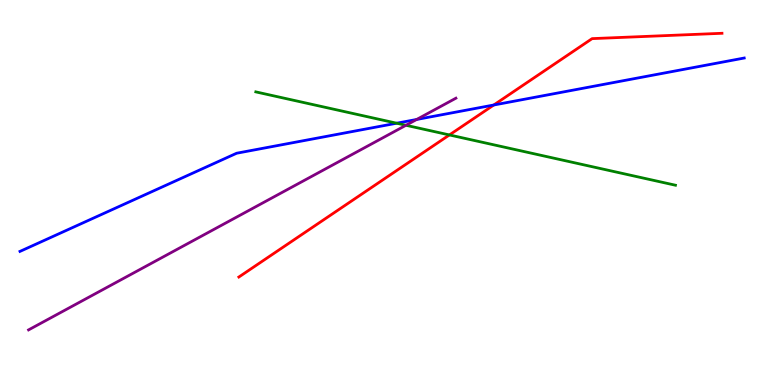[{'lines': ['blue', 'red'], 'intersections': [{'x': 6.37, 'y': 7.27}]}, {'lines': ['green', 'red'], 'intersections': [{'x': 5.8, 'y': 6.5}]}, {'lines': ['purple', 'red'], 'intersections': []}, {'lines': ['blue', 'green'], 'intersections': [{'x': 5.12, 'y': 6.8}]}, {'lines': ['blue', 'purple'], 'intersections': [{'x': 5.38, 'y': 6.9}]}, {'lines': ['green', 'purple'], 'intersections': [{'x': 5.24, 'y': 6.75}]}]